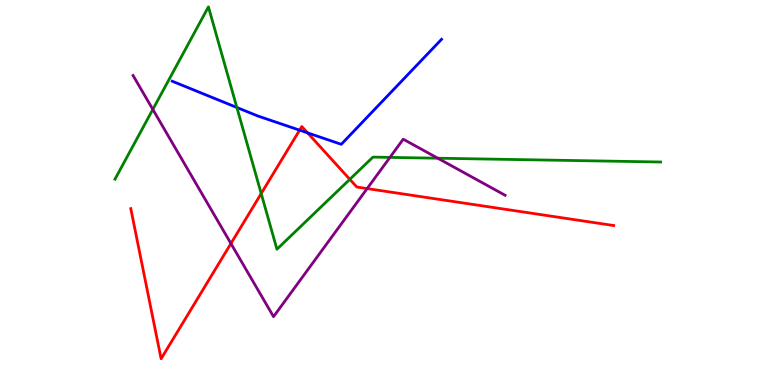[{'lines': ['blue', 'red'], 'intersections': [{'x': 3.87, 'y': 6.62}, {'x': 3.97, 'y': 6.55}]}, {'lines': ['green', 'red'], 'intersections': [{'x': 3.37, 'y': 4.97}, {'x': 4.51, 'y': 5.34}]}, {'lines': ['purple', 'red'], 'intersections': [{'x': 2.98, 'y': 3.67}, {'x': 4.74, 'y': 5.1}]}, {'lines': ['blue', 'green'], 'intersections': [{'x': 3.06, 'y': 7.21}]}, {'lines': ['blue', 'purple'], 'intersections': []}, {'lines': ['green', 'purple'], 'intersections': [{'x': 1.97, 'y': 7.16}, {'x': 5.03, 'y': 5.91}, {'x': 5.65, 'y': 5.89}]}]